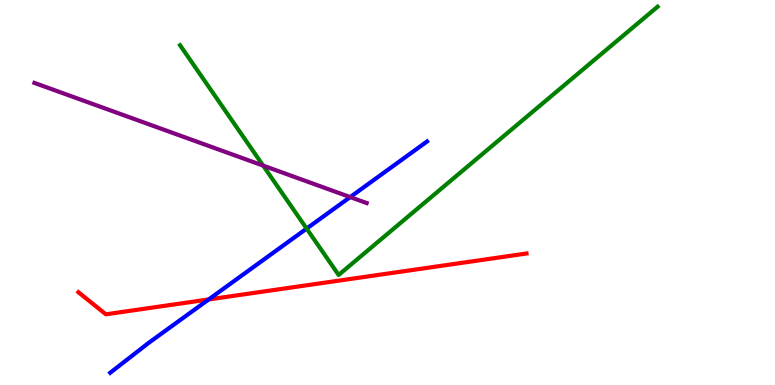[{'lines': ['blue', 'red'], 'intersections': [{'x': 2.69, 'y': 2.22}]}, {'lines': ['green', 'red'], 'intersections': []}, {'lines': ['purple', 'red'], 'intersections': []}, {'lines': ['blue', 'green'], 'intersections': [{'x': 3.96, 'y': 4.06}]}, {'lines': ['blue', 'purple'], 'intersections': [{'x': 4.52, 'y': 4.88}]}, {'lines': ['green', 'purple'], 'intersections': [{'x': 3.4, 'y': 5.7}]}]